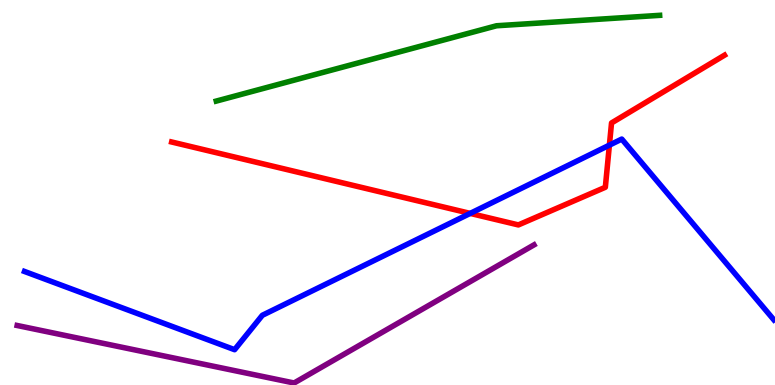[{'lines': ['blue', 'red'], 'intersections': [{'x': 6.07, 'y': 4.46}, {'x': 7.86, 'y': 6.23}]}, {'lines': ['green', 'red'], 'intersections': []}, {'lines': ['purple', 'red'], 'intersections': []}, {'lines': ['blue', 'green'], 'intersections': []}, {'lines': ['blue', 'purple'], 'intersections': []}, {'lines': ['green', 'purple'], 'intersections': []}]